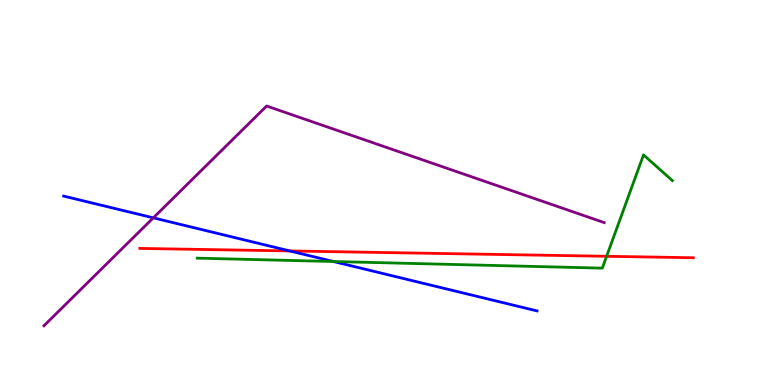[{'lines': ['blue', 'red'], 'intersections': [{'x': 3.74, 'y': 3.48}]}, {'lines': ['green', 'red'], 'intersections': [{'x': 7.83, 'y': 3.34}]}, {'lines': ['purple', 'red'], 'intersections': []}, {'lines': ['blue', 'green'], 'intersections': [{'x': 4.3, 'y': 3.21}]}, {'lines': ['blue', 'purple'], 'intersections': [{'x': 1.98, 'y': 4.34}]}, {'lines': ['green', 'purple'], 'intersections': []}]